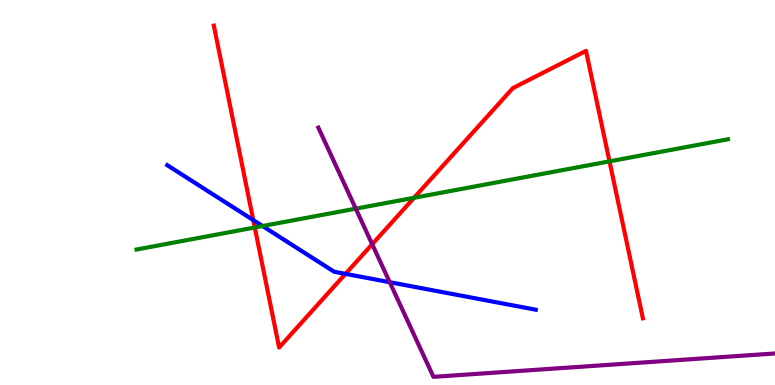[{'lines': ['blue', 'red'], 'intersections': [{'x': 3.27, 'y': 4.28}, {'x': 4.46, 'y': 2.89}]}, {'lines': ['green', 'red'], 'intersections': [{'x': 3.29, 'y': 4.09}, {'x': 5.34, 'y': 4.86}, {'x': 7.86, 'y': 5.81}]}, {'lines': ['purple', 'red'], 'intersections': [{'x': 4.8, 'y': 3.66}]}, {'lines': ['blue', 'green'], 'intersections': [{'x': 3.39, 'y': 4.13}]}, {'lines': ['blue', 'purple'], 'intersections': [{'x': 5.03, 'y': 2.67}]}, {'lines': ['green', 'purple'], 'intersections': [{'x': 4.59, 'y': 4.58}]}]